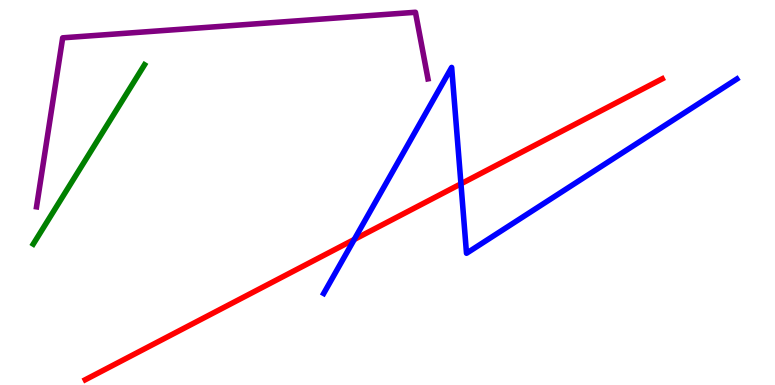[{'lines': ['blue', 'red'], 'intersections': [{'x': 4.57, 'y': 3.78}, {'x': 5.95, 'y': 5.23}]}, {'lines': ['green', 'red'], 'intersections': []}, {'lines': ['purple', 'red'], 'intersections': []}, {'lines': ['blue', 'green'], 'intersections': []}, {'lines': ['blue', 'purple'], 'intersections': []}, {'lines': ['green', 'purple'], 'intersections': []}]